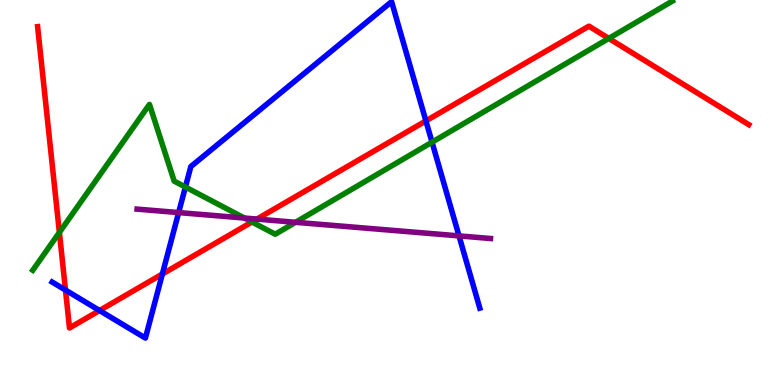[{'lines': ['blue', 'red'], 'intersections': [{'x': 0.845, 'y': 2.47}, {'x': 1.28, 'y': 1.93}, {'x': 2.1, 'y': 2.88}, {'x': 5.5, 'y': 6.86}]}, {'lines': ['green', 'red'], 'intersections': [{'x': 0.766, 'y': 3.96}, {'x': 3.25, 'y': 4.23}, {'x': 7.86, 'y': 9.0}]}, {'lines': ['purple', 'red'], 'intersections': [{'x': 3.31, 'y': 4.31}]}, {'lines': ['blue', 'green'], 'intersections': [{'x': 2.39, 'y': 5.14}, {'x': 5.57, 'y': 6.31}]}, {'lines': ['blue', 'purple'], 'intersections': [{'x': 2.31, 'y': 4.48}, {'x': 5.92, 'y': 3.87}]}, {'lines': ['green', 'purple'], 'intersections': [{'x': 3.15, 'y': 4.34}, {'x': 3.81, 'y': 4.23}]}]